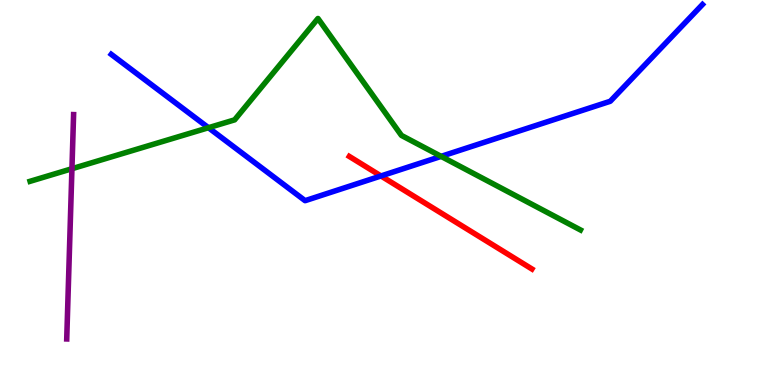[{'lines': ['blue', 'red'], 'intersections': [{'x': 4.92, 'y': 5.43}]}, {'lines': ['green', 'red'], 'intersections': []}, {'lines': ['purple', 'red'], 'intersections': []}, {'lines': ['blue', 'green'], 'intersections': [{'x': 2.69, 'y': 6.68}, {'x': 5.69, 'y': 5.94}]}, {'lines': ['blue', 'purple'], 'intersections': []}, {'lines': ['green', 'purple'], 'intersections': [{'x': 0.928, 'y': 5.62}]}]